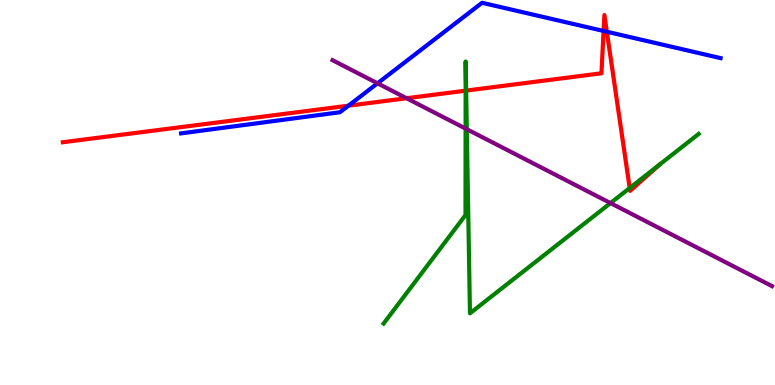[{'lines': ['blue', 'red'], 'intersections': [{'x': 4.5, 'y': 7.26}, {'x': 7.79, 'y': 9.2}, {'x': 7.83, 'y': 9.18}]}, {'lines': ['green', 'red'], 'intersections': [{'x': 6.01, 'y': 7.64}, {'x': 6.01, 'y': 7.65}, {'x': 8.13, 'y': 5.12}]}, {'lines': ['purple', 'red'], 'intersections': [{'x': 5.25, 'y': 7.45}]}, {'lines': ['blue', 'green'], 'intersections': []}, {'lines': ['blue', 'purple'], 'intersections': [{'x': 4.87, 'y': 7.84}]}, {'lines': ['green', 'purple'], 'intersections': [{'x': 6.01, 'y': 6.66}, {'x': 6.02, 'y': 6.64}, {'x': 7.88, 'y': 4.72}]}]